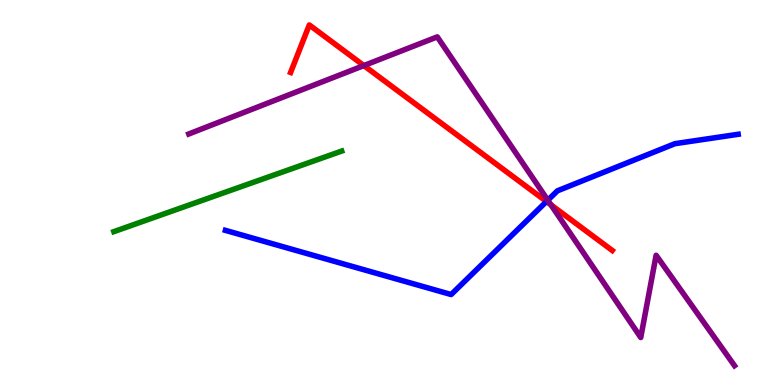[{'lines': ['blue', 'red'], 'intersections': [{'x': 7.05, 'y': 4.77}]}, {'lines': ['green', 'red'], 'intersections': []}, {'lines': ['purple', 'red'], 'intersections': [{'x': 4.69, 'y': 8.3}, {'x': 7.11, 'y': 4.68}]}, {'lines': ['blue', 'green'], 'intersections': []}, {'lines': ['blue', 'purple'], 'intersections': [{'x': 7.07, 'y': 4.8}]}, {'lines': ['green', 'purple'], 'intersections': []}]